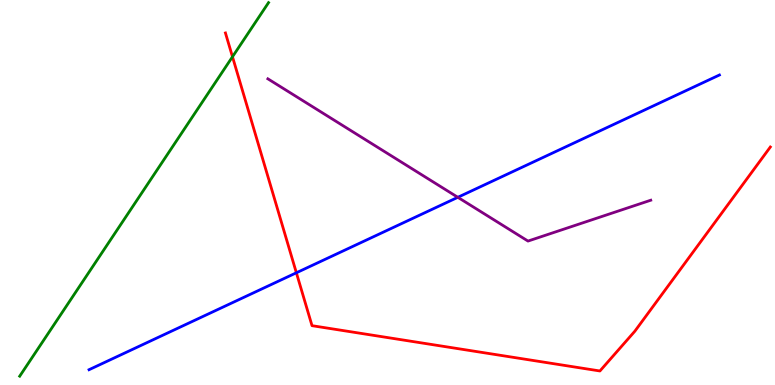[{'lines': ['blue', 'red'], 'intersections': [{'x': 3.82, 'y': 2.91}]}, {'lines': ['green', 'red'], 'intersections': [{'x': 3.0, 'y': 8.53}]}, {'lines': ['purple', 'red'], 'intersections': []}, {'lines': ['blue', 'green'], 'intersections': []}, {'lines': ['blue', 'purple'], 'intersections': [{'x': 5.91, 'y': 4.88}]}, {'lines': ['green', 'purple'], 'intersections': []}]